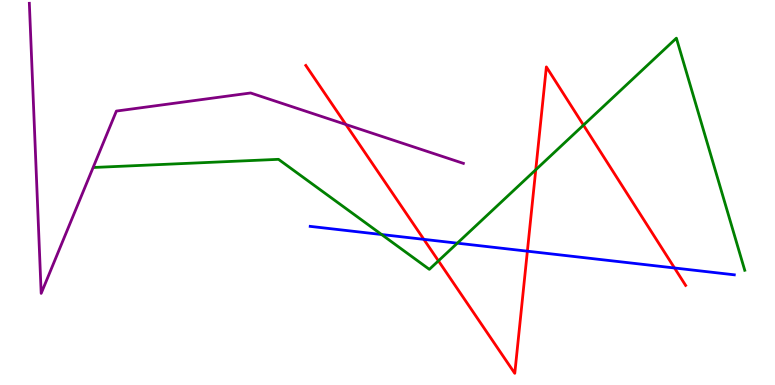[{'lines': ['blue', 'red'], 'intersections': [{'x': 5.47, 'y': 3.78}, {'x': 6.8, 'y': 3.48}, {'x': 8.7, 'y': 3.04}]}, {'lines': ['green', 'red'], 'intersections': [{'x': 5.66, 'y': 3.22}, {'x': 6.91, 'y': 5.59}, {'x': 7.53, 'y': 6.75}]}, {'lines': ['purple', 'red'], 'intersections': [{'x': 4.46, 'y': 6.77}]}, {'lines': ['blue', 'green'], 'intersections': [{'x': 4.92, 'y': 3.91}, {'x': 5.9, 'y': 3.68}]}, {'lines': ['blue', 'purple'], 'intersections': []}, {'lines': ['green', 'purple'], 'intersections': []}]